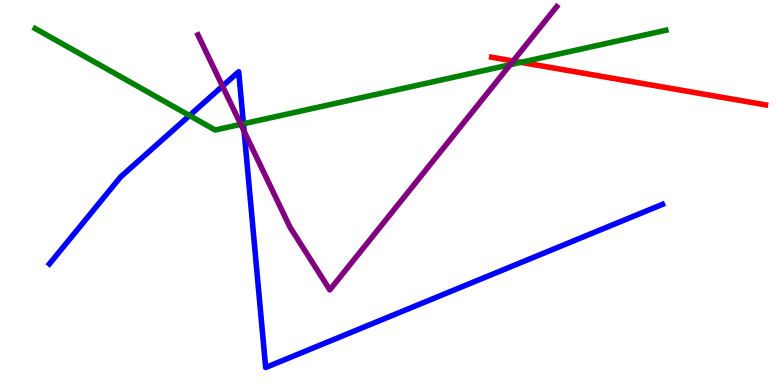[{'lines': ['blue', 'red'], 'intersections': []}, {'lines': ['green', 'red'], 'intersections': [{'x': 6.72, 'y': 8.38}]}, {'lines': ['purple', 'red'], 'intersections': [{'x': 6.62, 'y': 8.42}]}, {'lines': ['blue', 'green'], 'intersections': [{'x': 2.45, 'y': 7.0}, {'x': 3.14, 'y': 6.79}]}, {'lines': ['blue', 'purple'], 'intersections': [{'x': 2.87, 'y': 7.76}, {'x': 3.15, 'y': 6.59}]}, {'lines': ['green', 'purple'], 'intersections': [{'x': 3.11, 'y': 6.77}, {'x': 6.58, 'y': 8.32}]}]